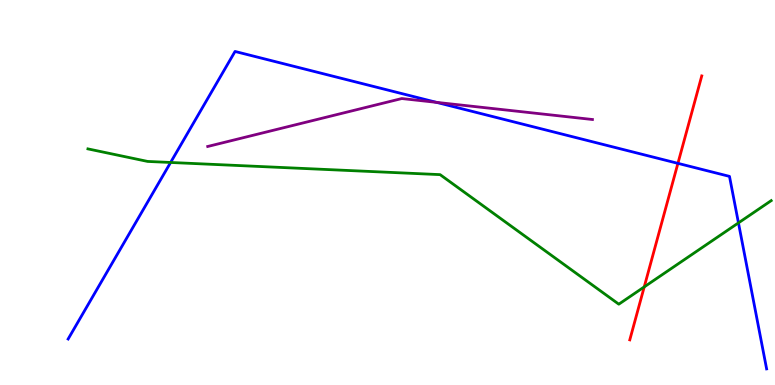[{'lines': ['blue', 'red'], 'intersections': [{'x': 8.75, 'y': 5.76}]}, {'lines': ['green', 'red'], 'intersections': [{'x': 8.31, 'y': 2.55}]}, {'lines': ['purple', 'red'], 'intersections': []}, {'lines': ['blue', 'green'], 'intersections': [{'x': 2.2, 'y': 5.78}, {'x': 9.53, 'y': 4.21}]}, {'lines': ['blue', 'purple'], 'intersections': [{'x': 5.63, 'y': 7.34}]}, {'lines': ['green', 'purple'], 'intersections': []}]